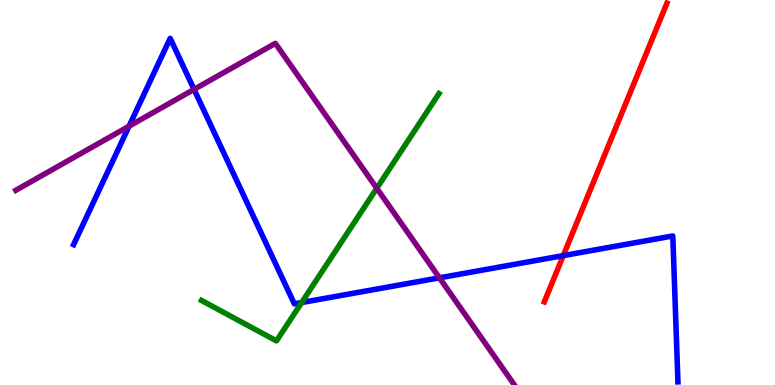[{'lines': ['blue', 'red'], 'intersections': [{'x': 7.27, 'y': 3.36}]}, {'lines': ['green', 'red'], 'intersections': []}, {'lines': ['purple', 'red'], 'intersections': []}, {'lines': ['blue', 'green'], 'intersections': [{'x': 3.89, 'y': 2.14}]}, {'lines': ['blue', 'purple'], 'intersections': [{'x': 1.67, 'y': 6.72}, {'x': 2.5, 'y': 7.68}, {'x': 5.67, 'y': 2.78}]}, {'lines': ['green', 'purple'], 'intersections': [{'x': 4.86, 'y': 5.11}]}]